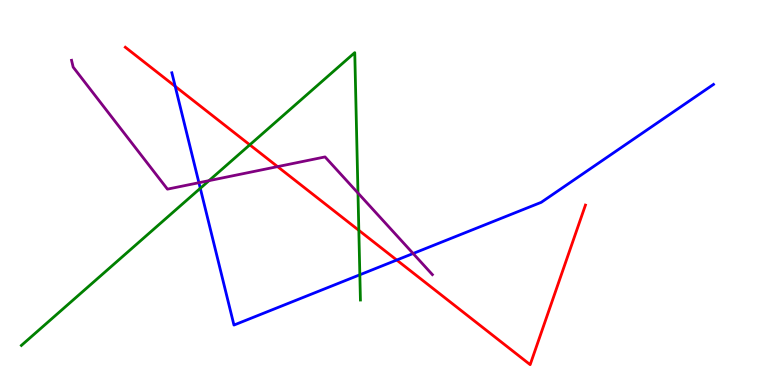[{'lines': ['blue', 'red'], 'intersections': [{'x': 2.26, 'y': 7.76}, {'x': 5.12, 'y': 3.25}]}, {'lines': ['green', 'red'], 'intersections': [{'x': 3.22, 'y': 6.24}, {'x': 4.63, 'y': 4.02}]}, {'lines': ['purple', 'red'], 'intersections': [{'x': 3.58, 'y': 5.67}]}, {'lines': ['blue', 'green'], 'intersections': [{'x': 2.58, 'y': 5.11}, {'x': 4.64, 'y': 2.86}]}, {'lines': ['blue', 'purple'], 'intersections': [{'x': 2.57, 'y': 5.25}, {'x': 5.33, 'y': 3.42}]}, {'lines': ['green', 'purple'], 'intersections': [{'x': 2.7, 'y': 5.31}, {'x': 4.62, 'y': 4.99}]}]